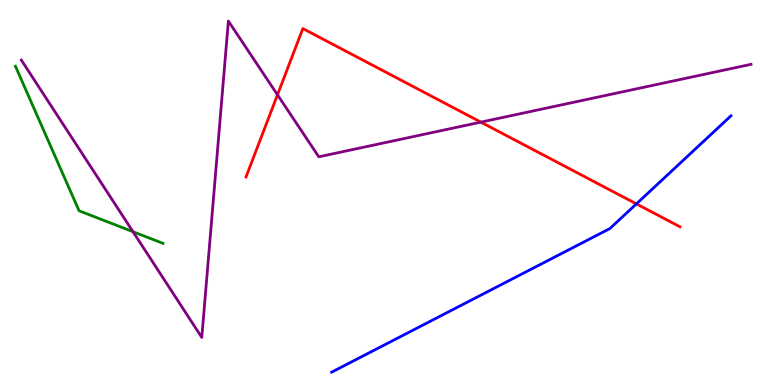[{'lines': ['blue', 'red'], 'intersections': [{'x': 8.21, 'y': 4.7}]}, {'lines': ['green', 'red'], 'intersections': []}, {'lines': ['purple', 'red'], 'intersections': [{'x': 3.58, 'y': 7.54}, {'x': 6.2, 'y': 6.83}]}, {'lines': ['blue', 'green'], 'intersections': []}, {'lines': ['blue', 'purple'], 'intersections': []}, {'lines': ['green', 'purple'], 'intersections': [{'x': 1.72, 'y': 3.98}]}]